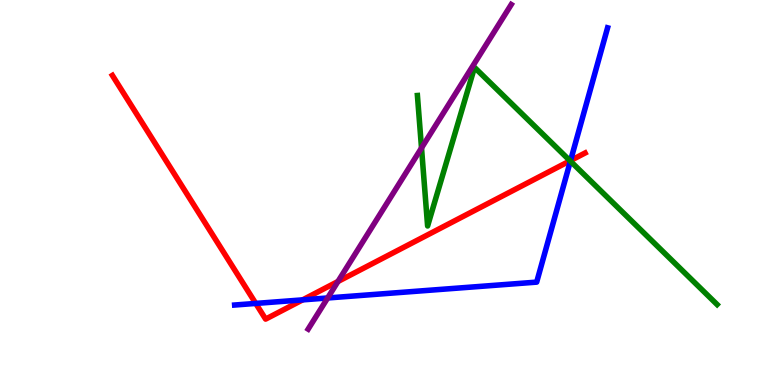[{'lines': ['blue', 'red'], 'intersections': [{'x': 3.3, 'y': 2.12}, {'x': 3.9, 'y': 2.21}, {'x': 7.36, 'y': 5.83}]}, {'lines': ['green', 'red'], 'intersections': [{'x': 7.36, 'y': 5.82}]}, {'lines': ['purple', 'red'], 'intersections': [{'x': 4.36, 'y': 2.69}]}, {'lines': ['blue', 'green'], 'intersections': [{'x': 7.36, 'y': 5.81}]}, {'lines': ['blue', 'purple'], 'intersections': [{'x': 4.23, 'y': 2.26}]}, {'lines': ['green', 'purple'], 'intersections': [{'x': 5.44, 'y': 6.16}]}]